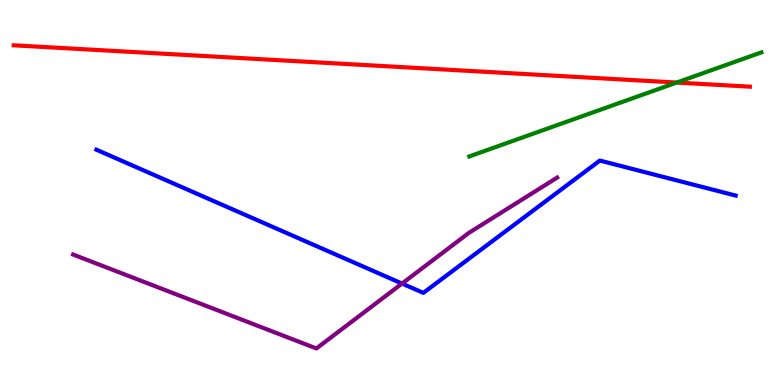[{'lines': ['blue', 'red'], 'intersections': []}, {'lines': ['green', 'red'], 'intersections': [{'x': 8.73, 'y': 7.86}]}, {'lines': ['purple', 'red'], 'intersections': []}, {'lines': ['blue', 'green'], 'intersections': []}, {'lines': ['blue', 'purple'], 'intersections': [{'x': 5.19, 'y': 2.63}]}, {'lines': ['green', 'purple'], 'intersections': []}]